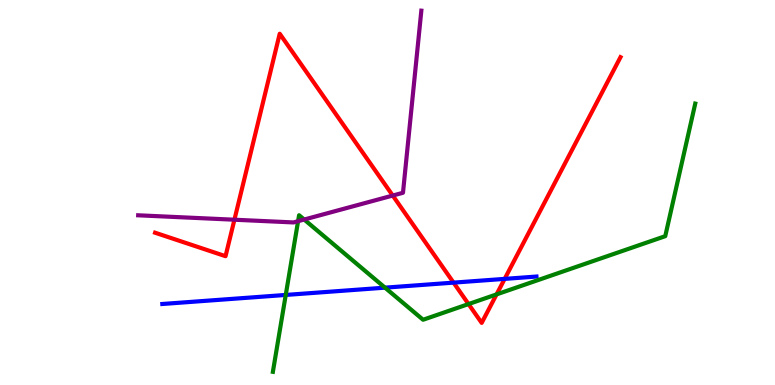[{'lines': ['blue', 'red'], 'intersections': [{'x': 5.85, 'y': 2.66}, {'x': 6.51, 'y': 2.76}]}, {'lines': ['green', 'red'], 'intersections': [{'x': 6.05, 'y': 2.1}, {'x': 6.41, 'y': 2.35}]}, {'lines': ['purple', 'red'], 'intersections': [{'x': 3.02, 'y': 4.29}, {'x': 5.07, 'y': 4.92}]}, {'lines': ['blue', 'green'], 'intersections': [{'x': 3.69, 'y': 2.34}, {'x': 4.97, 'y': 2.53}]}, {'lines': ['blue', 'purple'], 'intersections': []}, {'lines': ['green', 'purple'], 'intersections': [{'x': 3.85, 'y': 4.25}, {'x': 3.93, 'y': 4.3}]}]